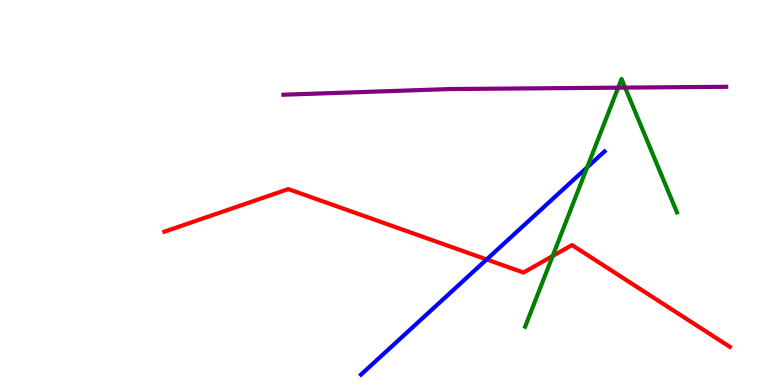[{'lines': ['blue', 'red'], 'intersections': [{'x': 6.28, 'y': 3.26}]}, {'lines': ['green', 'red'], 'intersections': [{'x': 7.13, 'y': 3.35}]}, {'lines': ['purple', 'red'], 'intersections': []}, {'lines': ['blue', 'green'], 'intersections': [{'x': 7.58, 'y': 5.65}]}, {'lines': ['blue', 'purple'], 'intersections': []}, {'lines': ['green', 'purple'], 'intersections': [{'x': 7.98, 'y': 7.72}, {'x': 8.07, 'y': 7.72}]}]